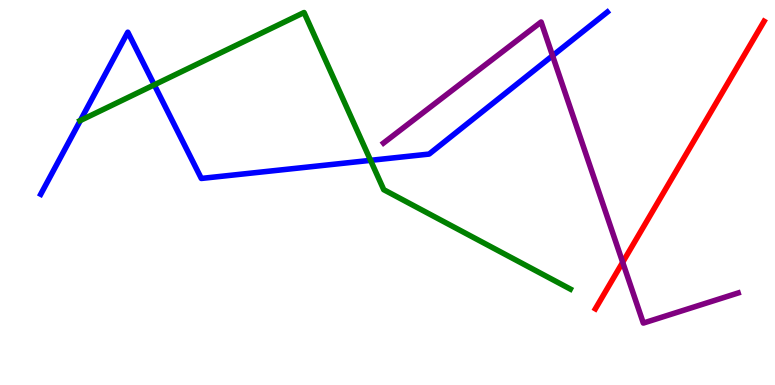[{'lines': ['blue', 'red'], 'intersections': []}, {'lines': ['green', 'red'], 'intersections': []}, {'lines': ['purple', 'red'], 'intersections': [{'x': 8.03, 'y': 3.19}]}, {'lines': ['blue', 'green'], 'intersections': [{'x': 1.04, 'y': 6.87}, {'x': 1.99, 'y': 7.8}, {'x': 4.78, 'y': 5.84}]}, {'lines': ['blue', 'purple'], 'intersections': [{'x': 7.13, 'y': 8.55}]}, {'lines': ['green', 'purple'], 'intersections': []}]